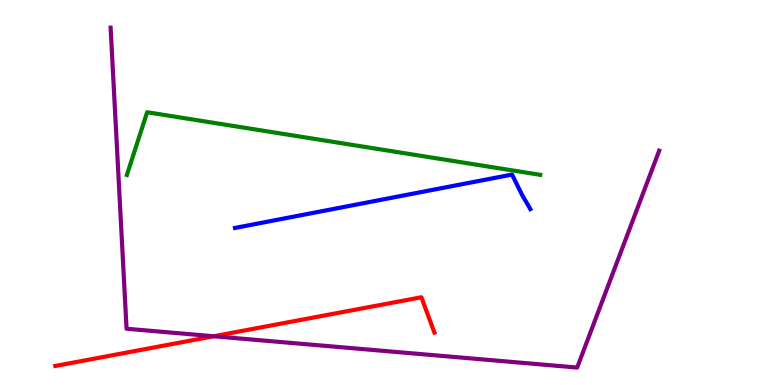[{'lines': ['blue', 'red'], 'intersections': []}, {'lines': ['green', 'red'], 'intersections': []}, {'lines': ['purple', 'red'], 'intersections': [{'x': 2.76, 'y': 1.27}]}, {'lines': ['blue', 'green'], 'intersections': []}, {'lines': ['blue', 'purple'], 'intersections': []}, {'lines': ['green', 'purple'], 'intersections': []}]